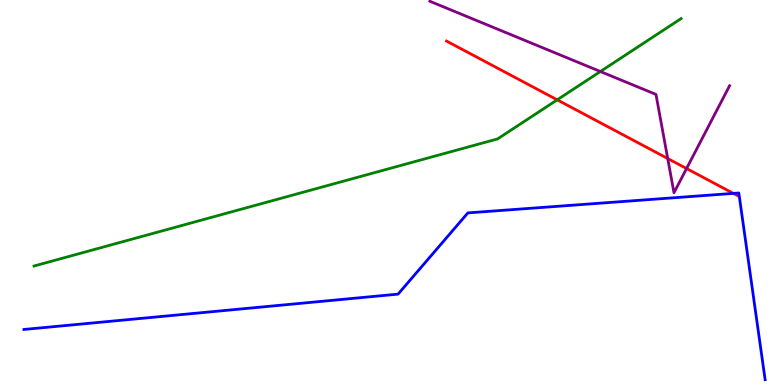[{'lines': ['blue', 'red'], 'intersections': [{'x': 9.46, 'y': 4.98}]}, {'lines': ['green', 'red'], 'intersections': [{'x': 7.19, 'y': 7.41}]}, {'lines': ['purple', 'red'], 'intersections': [{'x': 8.62, 'y': 5.88}, {'x': 8.86, 'y': 5.62}]}, {'lines': ['blue', 'green'], 'intersections': []}, {'lines': ['blue', 'purple'], 'intersections': []}, {'lines': ['green', 'purple'], 'intersections': [{'x': 7.75, 'y': 8.14}]}]